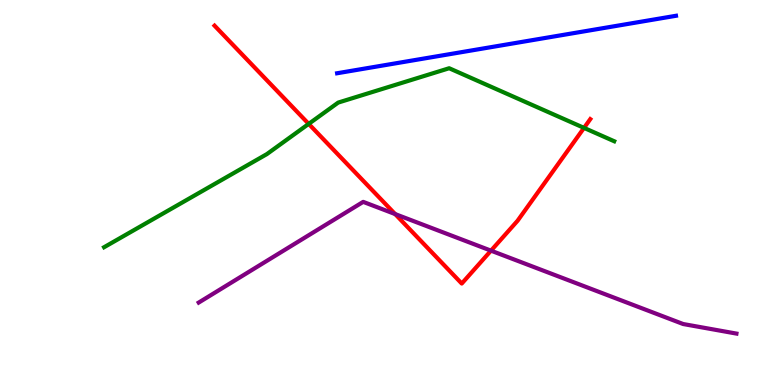[{'lines': ['blue', 'red'], 'intersections': []}, {'lines': ['green', 'red'], 'intersections': [{'x': 3.98, 'y': 6.78}, {'x': 7.54, 'y': 6.68}]}, {'lines': ['purple', 'red'], 'intersections': [{'x': 5.1, 'y': 4.44}, {'x': 6.34, 'y': 3.49}]}, {'lines': ['blue', 'green'], 'intersections': []}, {'lines': ['blue', 'purple'], 'intersections': []}, {'lines': ['green', 'purple'], 'intersections': []}]